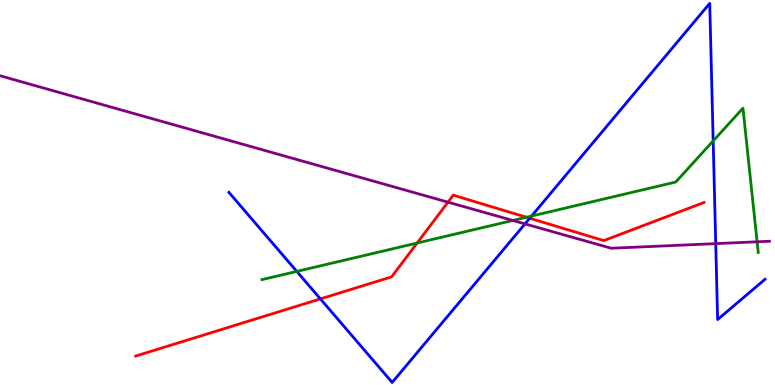[{'lines': ['blue', 'red'], 'intersections': [{'x': 4.13, 'y': 2.24}, {'x': 6.84, 'y': 4.33}]}, {'lines': ['green', 'red'], 'intersections': [{'x': 5.38, 'y': 3.69}, {'x': 6.79, 'y': 4.36}]}, {'lines': ['purple', 'red'], 'intersections': [{'x': 5.78, 'y': 4.75}]}, {'lines': ['blue', 'green'], 'intersections': [{'x': 3.83, 'y': 2.95}, {'x': 6.86, 'y': 4.39}, {'x': 9.2, 'y': 6.34}]}, {'lines': ['blue', 'purple'], 'intersections': [{'x': 6.77, 'y': 4.18}, {'x': 9.24, 'y': 3.67}]}, {'lines': ['green', 'purple'], 'intersections': [{'x': 6.62, 'y': 4.27}, {'x': 9.77, 'y': 3.72}]}]